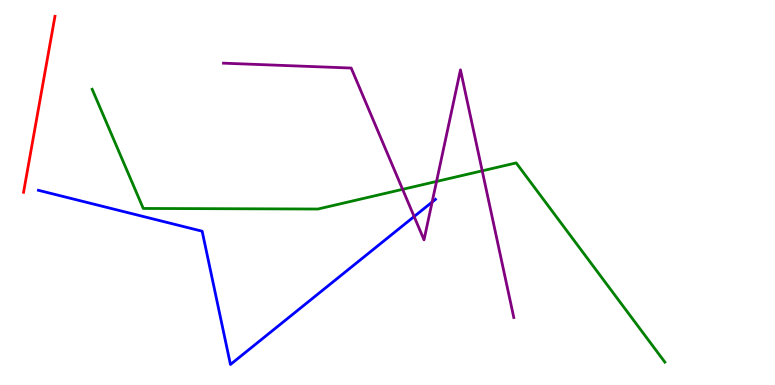[{'lines': ['blue', 'red'], 'intersections': []}, {'lines': ['green', 'red'], 'intersections': []}, {'lines': ['purple', 'red'], 'intersections': []}, {'lines': ['blue', 'green'], 'intersections': []}, {'lines': ['blue', 'purple'], 'intersections': [{'x': 5.34, 'y': 4.38}, {'x': 5.58, 'y': 4.75}]}, {'lines': ['green', 'purple'], 'intersections': [{'x': 5.19, 'y': 5.08}, {'x': 5.63, 'y': 5.29}, {'x': 6.22, 'y': 5.56}]}]